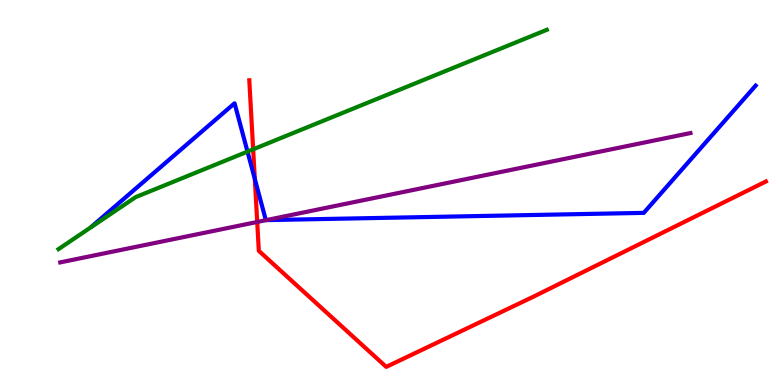[{'lines': ['blue', 'red'], 'intersections': [{'x': 3.29, 'y': 5.35}]}, {'lines': ['green', 'red'], 'intersections': [{'x': 3.27, 'y': 6.12}]}, {'lines': ['purple', 'red'], 'intersections': [{'x': 3.32, 'y': 4.23}]}, {'lines': ['blue', 'green'], 'intersections': [{'x': 3.19, 'y': 6.06}]}, {'lines': ['blue', 'purple'], 'intersections': [{'x': 3.44, 'y': 4.28}]}, {'lines': ['green', 'purple'], 'intersections': []}]